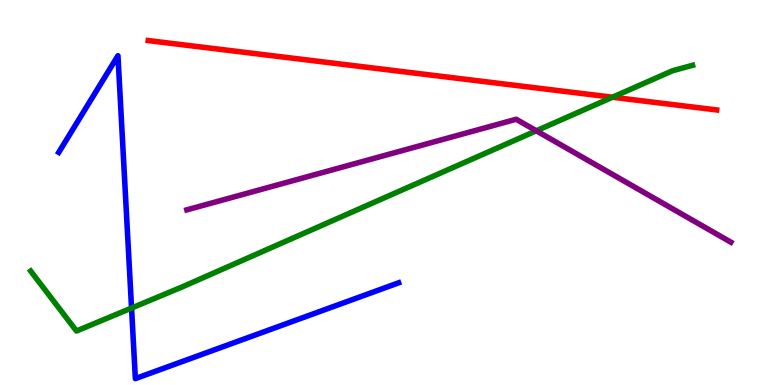[{'lines': ['blue', 'red'], 'intersections': []}, {'lines': ['green', 'red'], 'intersections': [{'x': 7.9, 'y': 7.47}]}, {'lines': ['purple', 'red'], 'intersections': []}, {'lines': ['blue', 'green'], 'intersections': [{'x': 1.7, 'y': 2.0}]}, {'lines': ['blue', 'purple'], 'intersections': []}, {'lines': ['green', 'purple'], 'intersections': [{'x': 6.92, 'y': 6.6}]}]